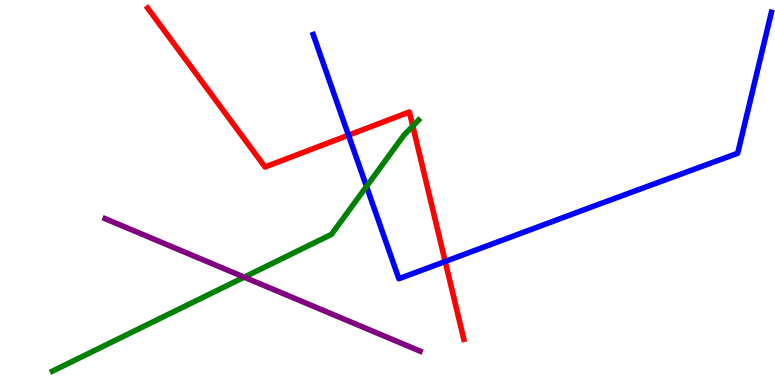[{'lines': ['blue', 'red'], 'intersections': [{'x': 4.5, 'y': 6.49}, {'x': 5.74, 'y': 3.21}]}, {'lines': ['green', 'red'], 'intersections': [{'x': 5.33, 'y': 6.73}]}, {'lines': ['purple', 'red'], 'intersections': []}, {'lines': ['blue', 'green'], 'intersections': [{'x': 4.73, 'y': 5.16}]}, {'lines': ['blue', 'purple'], 'intersections': []}, {'lines': ['green', 'purple'], 'intersections': [{'x': 3.15, 'y': 2.8}]}]